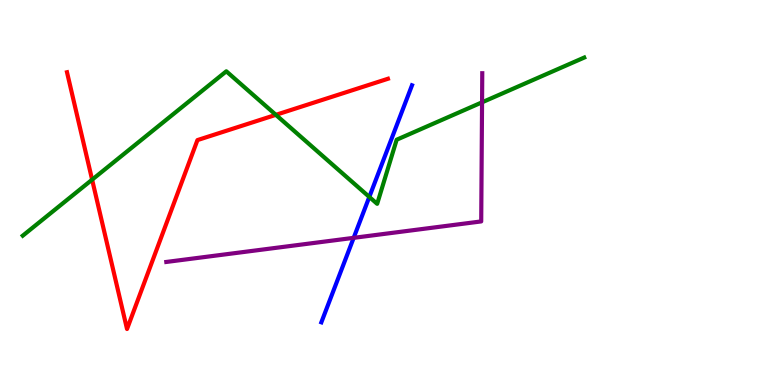[{'lines': ['blue', 'red'], 'intersections': []}, {'lines': ['green', 'red'], 'intersections': [{'x': 1.19, 'y': 5.33}, {'x': 3.56, 'y': 7.02}]}, {'lines': ['purple', 'red'], 'intersections': []}, {'lines': ['blue', 'green'], 'intersections': [{'x': 4.77, 'y': 4.88}]}, {'lines': ['blue', 'purple'], 'intersections': [{'x': 4.56, 'y': 3.82}]}, {'lines': ['green', 'purple'], 'intersections': [{'x': 6.22, 'y': 7.34}]}]